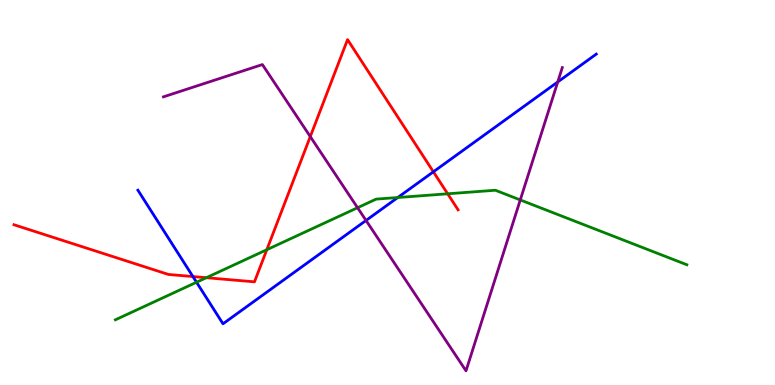[{'lines': ['blue', 'red'], 'intersections': [{'x': 2.49, 'y': 2.82}, {'x': 5.59, 'y': 5.54}]}, {'lines': ['green', 'red'], 'intersections': [{'x': 2.66, 'y': 2.79}, {'x': 3.44, 'y': 3.51}, {'x': 5.78, 'y': 4.97}]}, {'lines': ['purple', 'red'], 'intersections': [{'x': 4.0, 'y': 6.45}]}, {'lines': ['blue', 'green'], 'intersections': [{'x': 2.54, 'y': 2.67}, {'x': 5.13, 'y': 4.87}]}, {'lines': ['blue', 'purple'], 'intersections': [{'x': 4.72, 'y': 4.27}, {'x': 7.2, 'y': 7.87}]}, {'lines': ['green', 'purple'], 'intersections': [{'x': 4.61, 'y': 4.6}, {'x': 6.71, 'y': 4.81}]}]